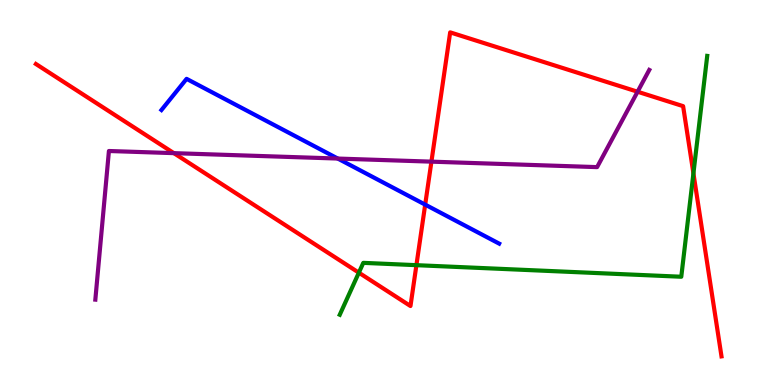[{'lines': ['blue', 'red'], 'intersections': [{'x': 5.49, 'y': 4.69}]}, {'lines': ['green', 'red'], 'intersections': [{'x': 4.63, 'y': 2.92}, {'x': 5.37, 'y': 3.11}, {'x': 8.95, 'y': 5.5}]}, {'lines': ['purple', 'red'], 'intersections': [{'x': 2.24, 'y': 6.02}, {'x': 5.57, 'y': 5.8}, {'x': 8.23, 'y': 7.62}]}, {'lines': ['blue', 'green'], 'intersections': []}, {'lines': ['blue', 'purple'], 'intersections': [{'x': 4.36, 'y': 5.88}]}, {'lines': ['green', 'purple'], 'intersections': []}]